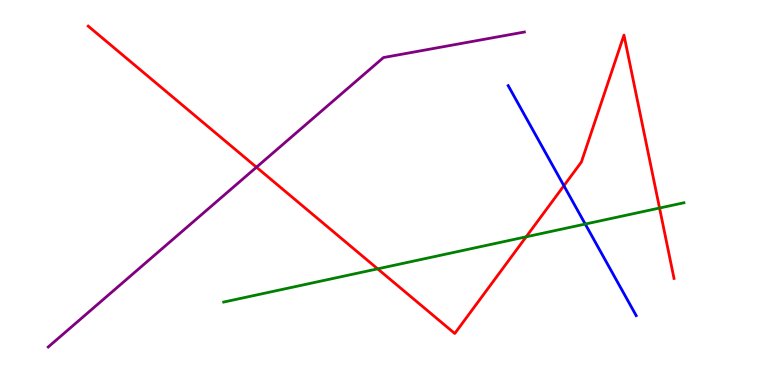[{'lines': ['blue', 'red'], 'intersections': [{'x': 7.28, 'y': 5.18}]}, {'lines': ['green', 'red'], 'intersections': [{'x': 4.87, 'y': 3.02}, {'x': 6.79, 'y': 3.85}, {'x': 8.51, 'y': 4.6}]}, {'lines': ['purple', 'red'], 'intersections': [{'x': 3.31, 'y': 5.66}]}, {'lines': ['blue', 'green'], 'intersections': [{'x': 7.55, 'y': 4.18}]}, {'lines': ['blue', 'purple'], 'intersections': []}, {'lines': ['green', 'purple'], 'intersections': []}]